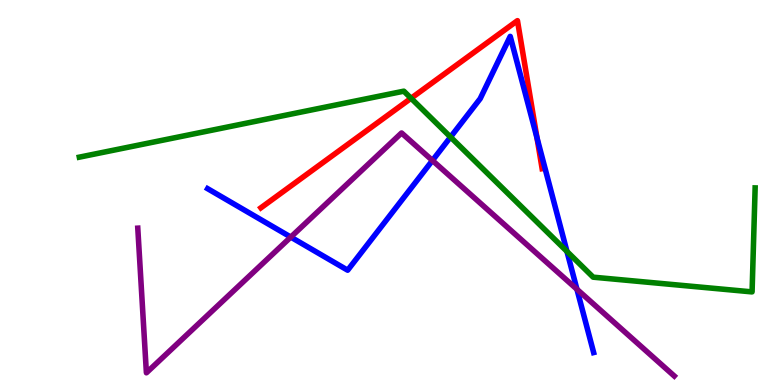[{'lines': ['blue', 'red'], 'intersections': [{'x': 6.93, 'y': 6.42}]}, {'lines': ['green', 'red'], 'intersections': [{'x': 5.3, 'y': 7.45}]}, {'lines': ['purple', 'red'], 'intersections': []}, {'lines': ['blue', 'green'], 'intersections': [{'x': 5.81, 'y': 6.44}, {'x': 7.32, 'y': 3.47}]}, {'lines': ['blue', 'purple'], 'intersections': [{'x': 3.75, 'y': 3.84}, {'x': 5.58, 'y': 5.83}, {'x': 7.44, 'y': 2.49}]}, {'lines': ['green', 'purple'], 'intersections': []}]